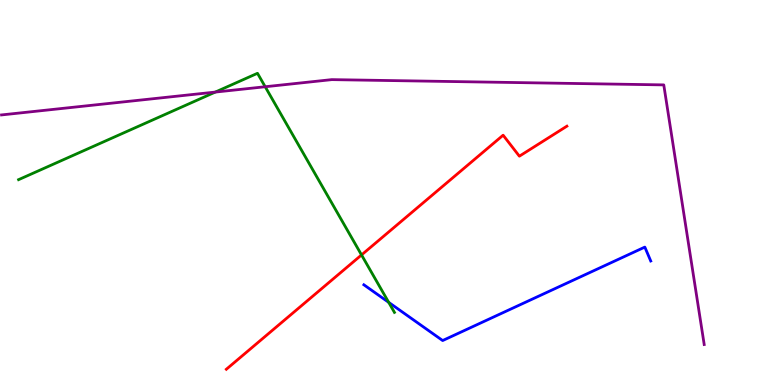[{'lines': ['blue', 'red'], 'intersections': []}, {'lines': ['green', 'red'], 'intersections': [{'x': 4.66, 'y': 3.38}]}, {'lines': ['purple', 'red'], 'intersections': []}, {'lines': ['blue', 'green'], 'intersections': [{'x': 5.02, 'y': 2.15}]}, {'lines': ['blue', 'purple'], 'intersections': []}, {'lines': ['green', 'purple'], 'intersections': [{'x': 2.78, 'y': 7.61}, {'x': 3.42, 'y': 7.75}]}]